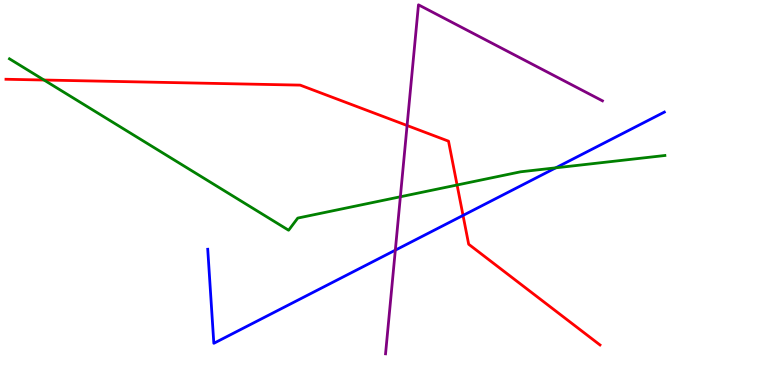[{'lines': ['blue', 'red'], 'intersections': [{'x': 5.97, 'y': 4.4}]}, {'lines': ['green', 'red'], 'intersections': [{'x': 0.568, 'y': 7.92}, {'x': 5.9, 'y': 5.19}]}, {'lines': ['purple', 'red'], 'intersections': [{'x': 5.25, 'y': 6.74}]}, {'lines': ['blue', 'green'], 'intersections': [{'x': 7.17, 'y': 5.64}]}, {'lines': ['blue', 'purple'], 'intersections': [{'x': 5.1, 'y': 3.5}]}, {'lines': ['green', 'purple'], 'intersections': [{'x': 5.17, 'y': 4.89}]}]